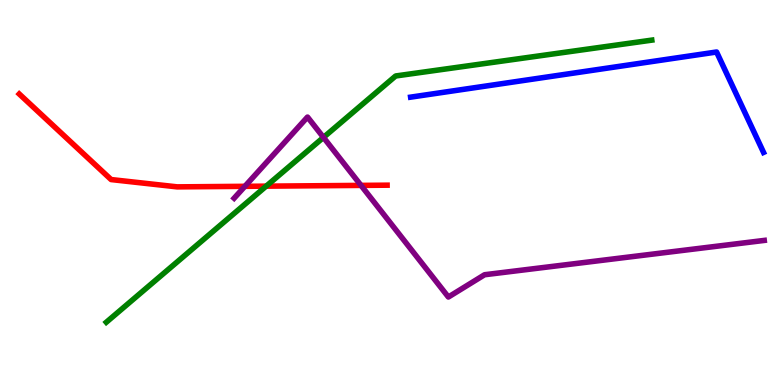[{'lines': ['blue', 'red'], 'intersections': []}, {'lines': ['green', 'red'], 'intersections': [{'x': 3.43, 'y': 5.16}]}, {'lines': ['purple', 'red'], 'intersections': [{'x': 3.16, 'y': 5.16}, {'x': 4.66, 'y': 5.18}]}, {'lines': ['blue', 'green'], 'intersections': []}, {'lines': ['blue', 'purple'], 'intersections': []}, {'lines': ['green', 'purple'], 'intersections': [{'x': 4.17, 'y': 6.43}]}]